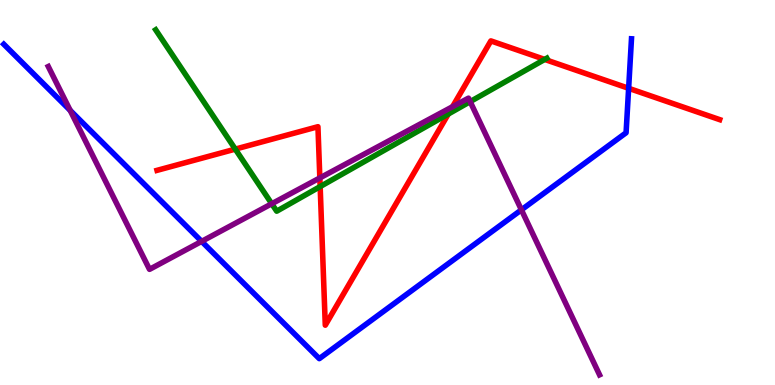[{'lines': ['blue', 'red'], 'intersections': [{'x': 8.11, 'y': 7.71}]}, {'lines': ['green', 'red'], 'intersections': [{'x': 3.04, 'y': 6.13}, {'x': 4.13, 'y': 5.15}, {'x': 5.78, 'y': 7.04}, {'x': 7.03, 'y': 8.46}]}, {'lines': ['purple', 'red'], 'intersections': [{'x': 4.13, 'y': 5.38}, {'x': 5.84, 'y': 7.23}]}, {'lines': ['blue', 'green'], 'intersections': []}, {'lines': ['blue', 'purple'], 'intersections': [{'x': 0.906, 'y': 7.13}, {'x': 2.6, 'y': 3.73}, {'x': 6.73, 'y': 4.55}]}, {'lines': ['green', 'purple'], 'intersections': [{'x': 3.51, 'y': 4.71}, {'x': 6.07, 'y': 7.36}]}]